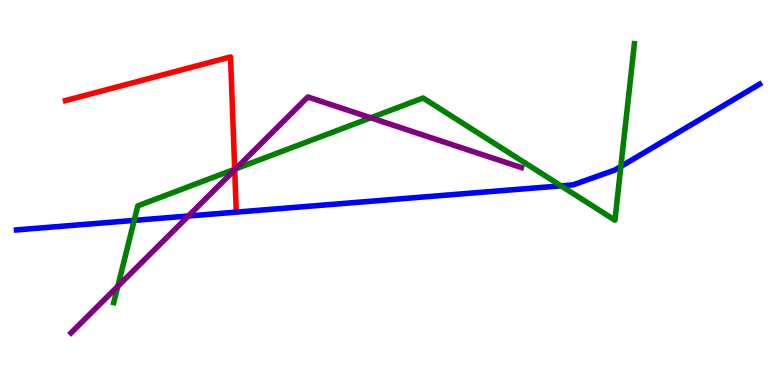[{'lines': ['blue', 'red'], 'intersections': []}, {'lines': ['green', 'red'], 'intersections': [{'x': 3.03, 'y': 5.6}]}, {'lines': ['purple', 'red'], 'intersections': [{'x': 3.03, 'y': 5.59}]}, {'lines': ['blue', 'green'], 'intersections': [{'x': 1.73, 'y': 4.28}, {'x': 7.24, 'y': 5.17}, {'x': 8.01, 'y': 5.68}]}, {'lines': ['blue', 'purple'], 'intersections': [{'x': 2.43, 'y': 4.39}]}, {'lines': ['green', 'purple'], 'intersections': [{'x': 1.52, 'y': 2.56}, {'x': 3.04, 'y': 5.61}, {'x': 4.78, 'y': 6.94}]}]